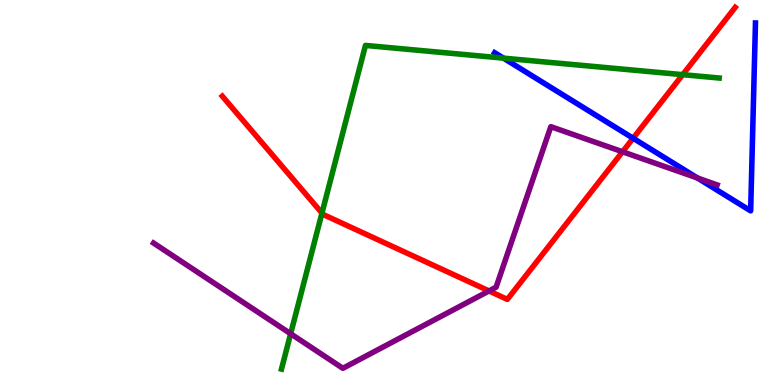[{'lines': ['blue', 'red'], 'intersections': [{'x': 8.17, 'y': 6.41}]}, {'lines': ['green', 'red'], 'intersections': [{'x': 4.15, 'y': 4.47}, {'x': 8.81, 'y': 8.06}]}, {'lines': ['purple', 'red'], 'intersections': [{'x': 6.31, 'y': 2.44}, {'x': 8.03, 'y': 6.06}]}, {'lines': ['blue', 'green'], 'intersections': [{'x': 6.5, 'y': 8.49}]}, {'lines': ['blue', 'purple'], 'intersections': [{'x': 9.0, 'y': 5.38}]}, {'lines': ['green', 'purple'], 'intersections': [{'x': 3.75, 'y': 1.33}]}]